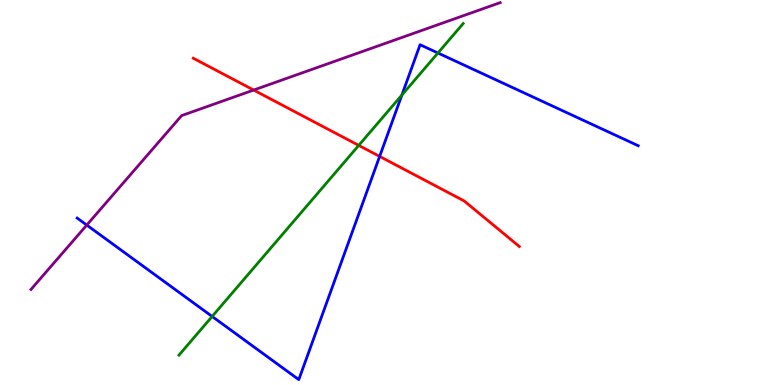[{'lines': ['blue', 'red'], 'intersections': [{'x': 4.9, 'y': 5.94}]}, {'lines': ['green', 'red'], 'intersections': [{'x': 4.63, 'y': 6.22}]}, {'lines': ['purple', 'red'], 'intersections': [{'x': 3.27, 'y': 7.66}]}, {'lines': ['blue', 'green'], 'intersections': [{'x': 2.74, 'y': 1.78}, {'x': 5.19, 'y': 7.53}, {'x': 5.65, 'y': 8.62}]}, {'lines': ['blue', 'purple'], 'intersections': [{'x': 1.12, 'y': 4.15}]}, {'lines': ['green', 'purple'], 'intersections': []}]